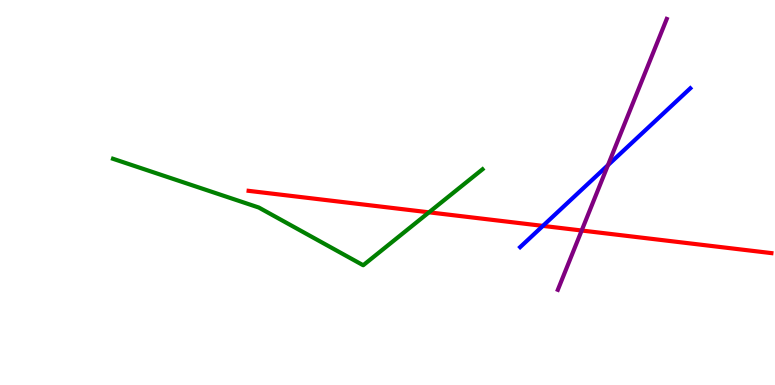[{'lines': ['blue', 'red'], 'intersections': [{'x': 7.01, 'y': 4.13}]}, {'lines': ['green', 'red'], 'intersections': [{'x': 5.54, 'y': 4.49}]}, {'lines': ['purple', 'red'], 'intersections': [{'x': 7.51, 'y': 4.01}]}, {'lines': ['blue', 'green'], 'intersections': []}, {'lines': ['blue', 'purple'], 'intersections': [{'x': 7.84, 'y': 5.71}]}, {'lines': ['green', 'purple'], 'intersections': []}]